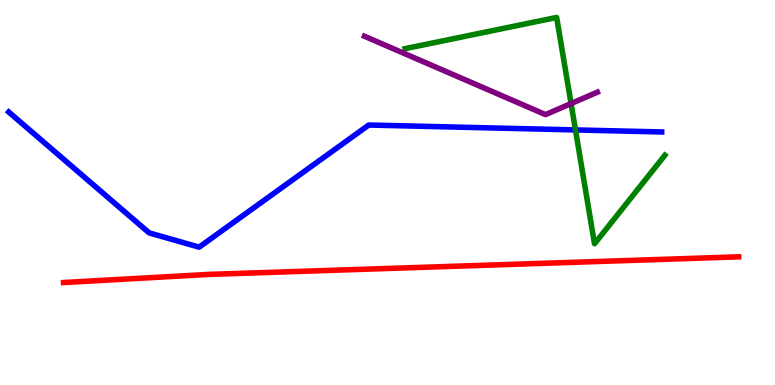[{'lines': ['blue', 'red'], 'intersections': []}, {'lines': ['green', 'red'], 'intersections': []}, {'lines': ['purple', 'red'], 'intersections': []}, {'lines': ['blue', 'green'], 'intersections': [{'x': 7.43, 'y': 6.63}]}, {'lines': ['blue', 'purple'], 'intersections': []}, {'lines': ['green', 'purple'], 'intersections': [{'x': 7.37, 'y': 7.31}]}]